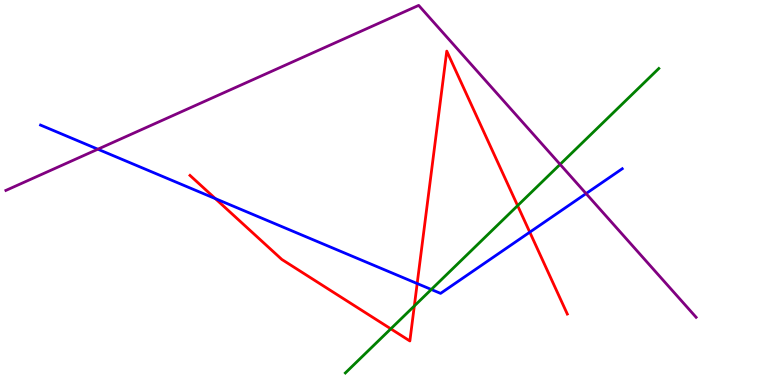[{'lines': ['blue', 'red'], 'intersections': [{'x': 2.78, 'y': 4.84}, {'x': 5.38, 'y': 2.64}, {'x': 6.84, 'y': 3.97}]}, {'lines': ['green', 'red'], 'intersections': [{'x': 5.04, 'y': 1.46}, {'x': 5.35, 'y': 2.05}, {'x': 6.68, 'y': 4.66}]}, {'lines': ['purple', 'red'], 'intersections': []}, {'lines': ['blue', 'green'], 'intersections': [{'x': 5.57, 'y': 2.48}]}, {'lines': ['blue', 'purple'], 'intersections': [{'x': 1.26, 'y': 6.12}, {'x': 7.56, 'y': 4.97}]}, {'lines': ['green', 'purple'], 'intersections': [{'x': 7.23, 'y': 5.73}]}]